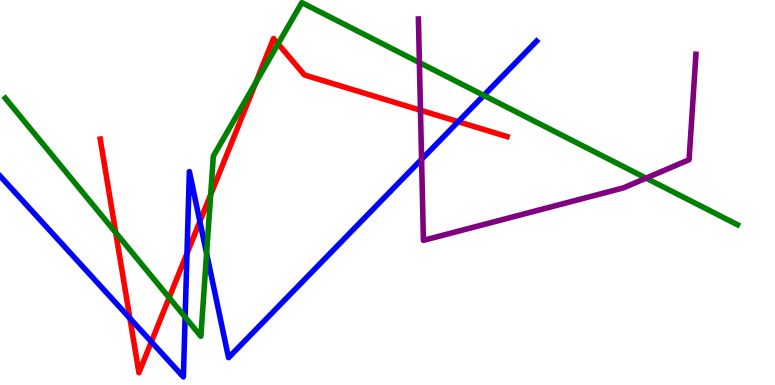[{'lines': ['blue', 'red'], 'intersections': [{'x': 1.68, 'y': 1.73}, {'x': 1.95, 'y': 1.12}, {'x': 2.41, 'y': 3.42}, {'x': 2.58, 'y': 4.25}, {'x': 5.91, 'y': 6.84}]}, {'lines': ['green', 'red'], 'intersections': [{'x': 1.49, 'y': 3.96}, {'x': 2.18, 'y': 2.27}, {'x': 2.72, 'y': 4.95}, {'x': 3.3, 'y': 7.86}, {'x': 3.59, 'y': 8.86}]}, {'lines': ['purple', 'red'], 'intersections': [{'x': 5.43, 'y': 7.14}]}, {'lines': ['blue', 'green'], 'intersections': [{'x': 2.39, 'y': 1.76}, {'x': 2.67, 'y': 3.42}, {'x': 6.24, 'y': 7.52}]}, {'lines': ['blue', 'purple'], 'intersections': [{'x': 5.44, 'y': 5.86}]}, {'lines': ['green', 'purple'], 'intersections': [{'x': 5.41, 'y': 8.37}, {'x': 8.34, 'y': 5.37}]}]